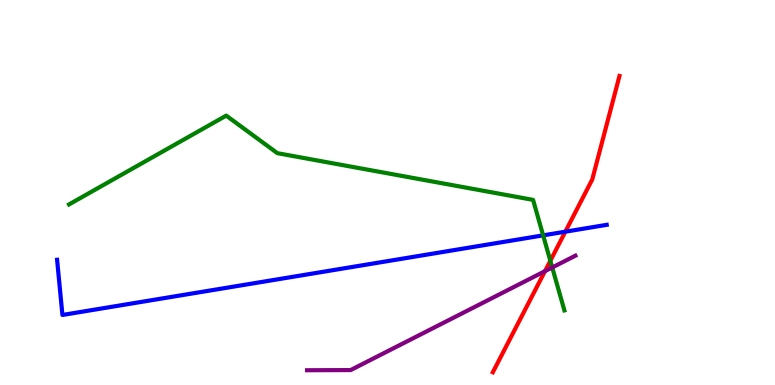[{'lines': ['blue', 'red'], 'intersections': [{'x': 7.29, 'y': 3.98}]}, {'lines': ['green', 'red'], 'intersections': [{'x': 7.1, 'y': 3.23}]}, {'lines': ['purple', 'red'], 'intersections': [{'x': 7.03, 'y': 2.96}]}, {'lines': ['blue', 'green'], 'intersections': [{'x': 7.01, 'y': 3.89}]}, {'lines': ['blue', 'purple'], 'intersections': []}, {'lines': ['green', 'purple'], 'intersections': [{'x': 7.13, 'y': 3.05}]}]